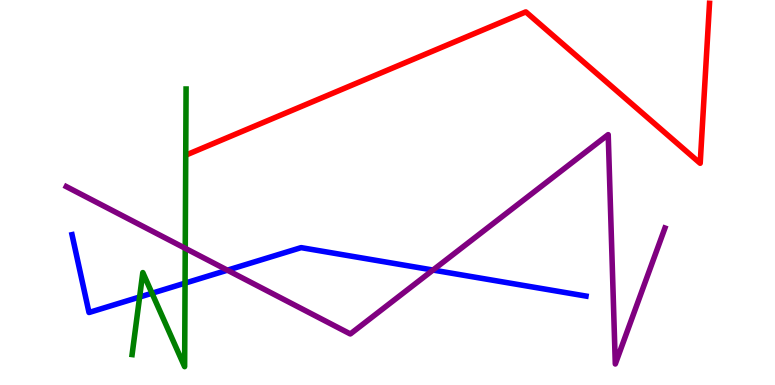[{'lines': ['blue', 'red'], 'intersections': []}, {'lines': ['green', 'red'], 'intersections': []}, {'lines': ['purple', 'red'], 'intersections': []}, {'lines': ['blue', 'green'], 'intersections': [{'x': 1.8, 'y': 2.29}, {'x': 1.96, 'y': 2.38}, {'x': 2.39, 'y': 2.65}]}, {'lines': ['blue', 'purple'], 'intersections': [{'x': 2.93, 'y': 2.98}, {'x': 5.59, 'y': 2.99}]}, {'lines': ['green', 'purple'], 'intersections': [{'x': 2.39, 'y': 3.55}]}]